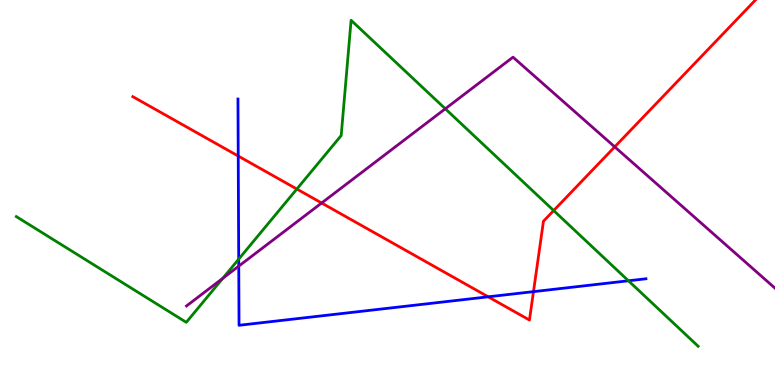[{'lines': ['blue', 'red'], 'intersections': [{'x': 3.07, 'y': 5.95}, {'x': 6.3, 'y': 2.29}, {'x': 6.88, 'y': 2.43}]}, {'lines': ['green', 'red'], 'intersections': [{'x': 3.83, 'y': 5.09}, {'x': 7.14, 'y': 4.53}]}, {'lines': ['purple', 'red'], 'intersections': [{'x': 4.15, 'y': 4.73}, {'x': 7.93, 'y': 6.19}]}, {'lines': ['blue', 'green'], 'intersections': [{'x': 3.08, 'y': 3.27}, {'x': 8.11, 'y': 2.71}]}, {'lines': ['blue', 'purple'], 'intersections': [{'x': 3.08, 'y': 3.09}]}, {'lines': ['green', 'purple'], 'intersections': [{'x': 2.87, 'y': 2.77}, {'x': 5.75, 'y': 7.17}]}]